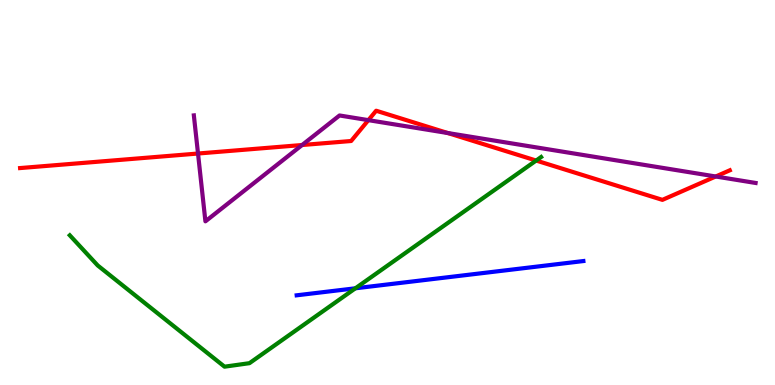[{'lines': ['blue', 'red'], 'intersections': []}, {'lines': ['green', 'red'], 'intersections': [{'x': 6.92, 'y': 5.83}]}, {'lines': ['purple', 'red'], 'intersections': [{'x': 2.56, 'y': 6.01}, {'x': 3.9, 'y': 6.23}, {'x': 4.75, 'y': 6.88}, {'x': 5.78, 'y': 6.54}, {'x': 9.24, 'y': 5.42}]}, {'lines': ['blue', 'green'], 'intersections': [{'x': 4.59, 'y': 2.51}]}, {'lines': ['blue', 'purple'], 'intersections': []}, {'lines': ['green', 'purple'], 'intersections': []}]